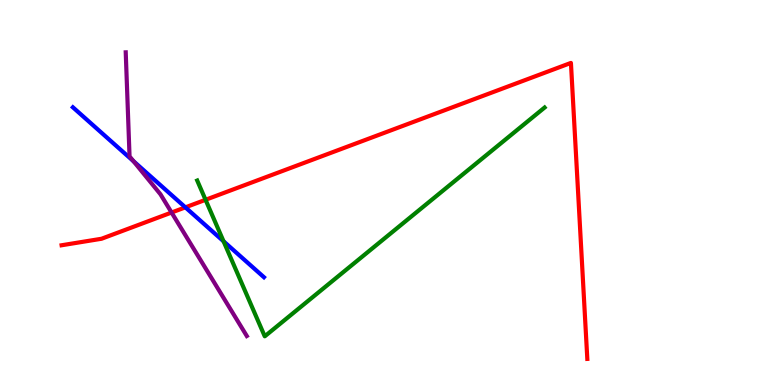[{'lines': ['blue', 'red'], 'intersections': [{'x': 2.39, 'y': 4.61}]}, {'lines': ['green', 'red'], 'intersections': [{'x': 2.65, 'y': 4.81}]}, {'lines': ['purple', 'red'], 'intersections': [{'x': 2.21, 'y': 4.48}]}, {'lines': ['blue', 'green'], 'intersections': [{'x': 2.88, 'y': 3.73}]}, {'lines': ['blue', 'purple'], 'intersections': [{'x': 1.72, 'y': 5.81}]}, {'lines': ['green', 'purple'], 'intersections': []}]